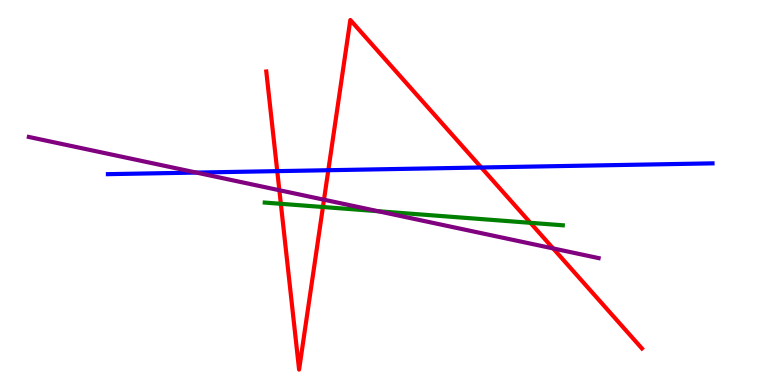[{'lines': ['blue', 'red'], 'intersections': [{'x': 3.58, 'y': 5.55}, {'x': 4.24, 'y': 5.58}, {'x': 6.21, 'y': 5.65}]}, {'lines': ['green', 'red'], 'intersections': [{'x': 3.62, 'y': 4.71}, {'x': 4.17, 'y': 4.62}, {'x': 6.84, 'y': 4.21}]}, {'lines': ['purple', 'red'], 'intersections': [{'x': 3.6, 'y': 5.06}, {'x': 4.18, 'y': 4.81}, {'x': 7.14, 'y': 3.55}]}, {'lines': ['blue', 'green'], 'intersections': []}, {'lines': ['blue', 'purple'], 'intersections': [{'x': 2.53, 'y': 5.52}]}, {'lines': ['green', 'purple'], 'intersections': [{'x': 4.88, 'y': 4.51}]}]